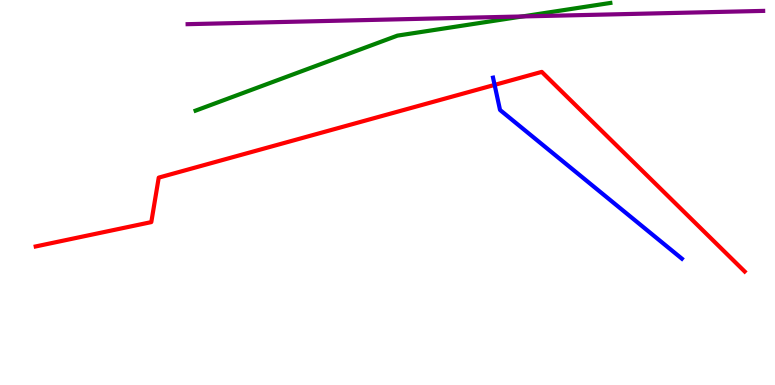[{'lines': ['blue', 'red'], 'intersections': [{'x': 6.38, 'y': 7.79}]}, {'lines': ['green', 'red'], 'intersections': []}, {'lines': ['purple', 'red'], 'intersections': []}, {'lines': ['blue', 'green'], 'intersections': []}, {'lines': ['blue', 'purple'], 'intersections': []}, {'lines': ['green', 'purple'], 'intersections': [{'x': 6.74, 'y': 9.57}]}]